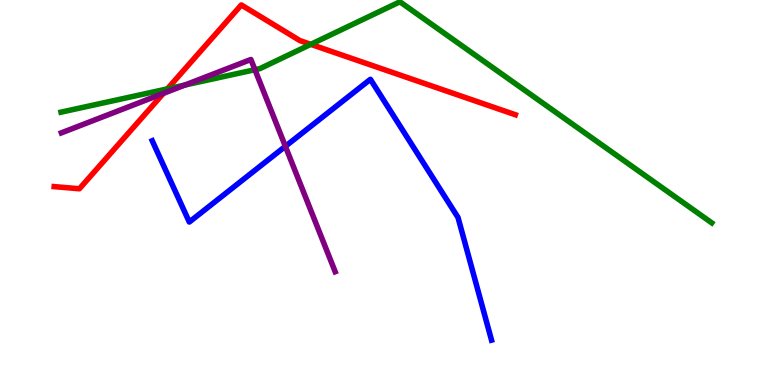[{'lines': ['blue', 'red'], 'intersections': []}, {'lines': ['green', 'red'], 'intersections': [{'x': 2.16, 'y': 7.69}, {'x': 4.01, 'y': 8.85}]}, {'lines': ['purple', 'red'], 'intersections': [{'x': 2.11, 'y': 7.58}]}, {'lines': ['blue', 'green'], 'intersections': []}, {'lines': ['blue', 'purple'], 'intersections': [{'x': 3.68, 'y': 6.2}]}, {'lines': ['green', 'purple'], 'intersections': [{'x': 2.39, 'y': 7.79}, {'x': 3.29, 'y': 8.19}]}]